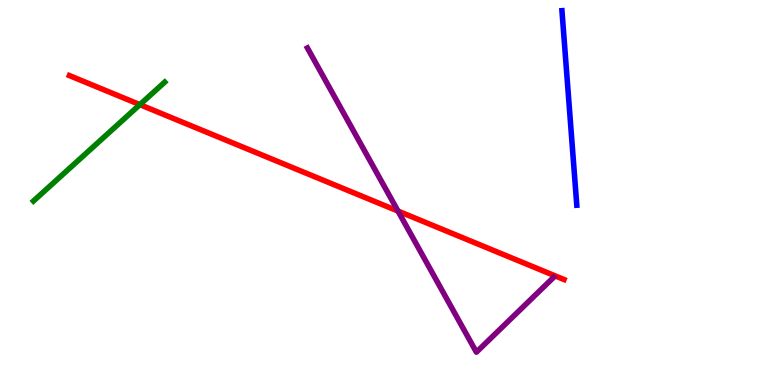[{'lines': ['blue', 'red'], 'intersections': []}, {'lines': ['green', 'red'], 'intersections': [{'x': 1.8, 'y': 7.28}]}, {'lines': ['purple', 'red'], 'intersections': [{'x': 5.14, 'y': 4.52}]}, {'lines': ['blue', 'green'], 'intersections': []}, {'lines': ['blue', 'purple'], 'intersections': []}, {'lines': ['green', 'purple'], 'intersections': []}]